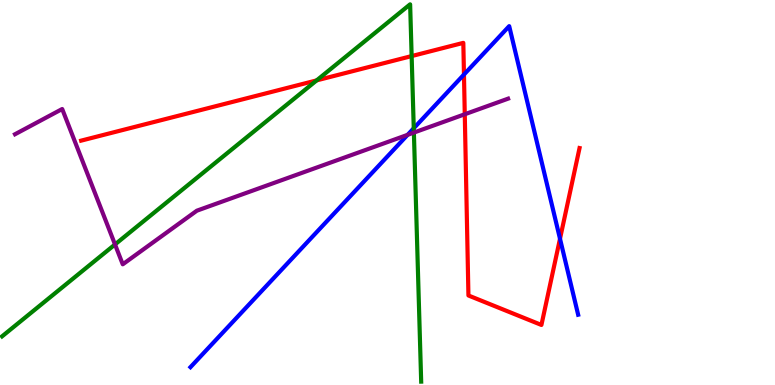[{'lines': ['blue', 'red'], 'intersections': [{'x': 5.99, 'y': 8.06}, {'x': 7.23, 'y': 3.8}]}, {'lines': ['green', 'red'], 'intersections': [{'x': 4.09, 'y': 7.91}, {'x': 5.31, 'y': 8.54}]}, {'lines': ['purple', 'red'], 'intersections': [{'x': 6.0, 'y': 7.03}]}, {'lines': ['blue', 'green'], 'intersections': [{'x': 5.34, 'y': 6.67}]}, {'lines': ['blue', 'purple'], 'intersections': [{'x': 5.26, 'y': 6.5}]}, {'lines': ['green', 'purple'], 'intersections': [{'x': 1.48, 'y': 3.65}, {'x': 5.34, 'y': 6.56}]}]